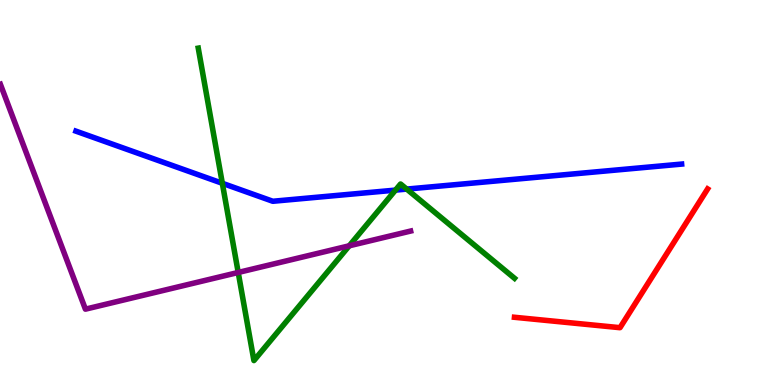[{'lines': ['blue', 'red'], 'intersections': []}, {'lines': ['green', 'red'], 'intersections': []}, {'lines': ['purple', 'red'], 'intersections': []}, {'lines': ['blue', 'green'], 'intersections': [{'x': 2.87, 'y': 5.24}, {'x': 5.1, 'y': 5.06}, {'x': 5.25, 'y': 5.09}]}, {'lines': ['blue', 'purple'], 'intersections': []}, {'lines': ['green', 'purple'], 'intersections': [{'x': 3.07, 'y': 2.92}, {'x': 4.51, 'y': 3.62}]}]